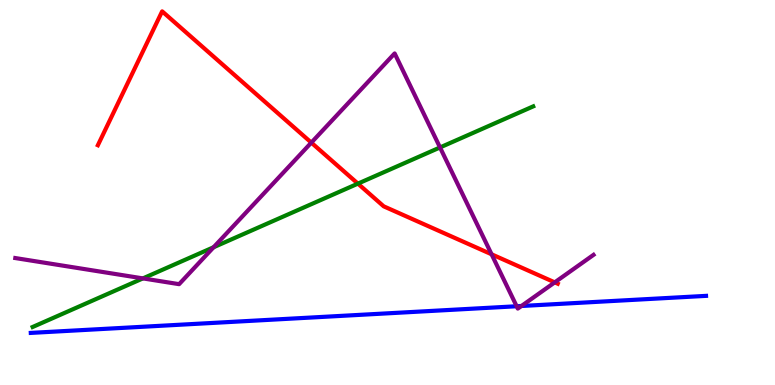[{'lines': ['blue', 'red'], 'intersections': []}, {'lines': ['green', 'red'], 'intersections': [{'x': 4.62, 'y': 5.23}]}, {'lines': ['purple', 'red'], 'intersections': [{'x': 4.02, 'y': 6.3}, {'x': 6.34, 'y': 3.4}, {'x': 7.16, 'y': 2.67}]}, {'lines': ['blue', 'green'], 'intersections': []}, {'lines': ['blue', 'purple'], 'intersections': [{'x': 6.67, 'y': 2.05}, {'x': 6.73, 'y': 2.05}]}, {'lines': ['green', 'purple'], 'intersections': [{'x': 1.84, 'y': 2.77}, {'x': 2.76, 'y': 3.58}, {'x': 5.68, 'y': 6.17}]}]